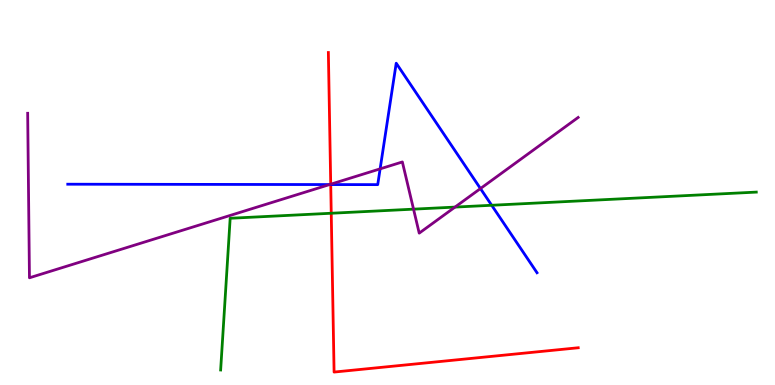[{'lines': ['blue', 'red'], 'intersections': [{'x': 4.27, 'y': 5.21}]}, {'lines': ['green', 'red'], 'intersections': [{'x': 4.27, 'y': 4.46}]}, {'lines': ['purple', 'red'], 'intersections': [{'x': 4.27, 'y': 5.22}]}, {'lines': ['blue', 'green'], 'intersections': [{'x': 6.34, 'y': 4.67}]}, {'lines': ['blue', 'purple'], 'intersections': [{'x': 4.25, 'y': 5.21}, {'x': 4.9, 'y': 5.61}, {'x': 6.2, 'y': 5.1}]}, {'lines': ['green', 'purple'], 'intersections': [{'x': 5.34, 'y': 4.57}, {'x': 5.87, 'y': 4.62}]}]